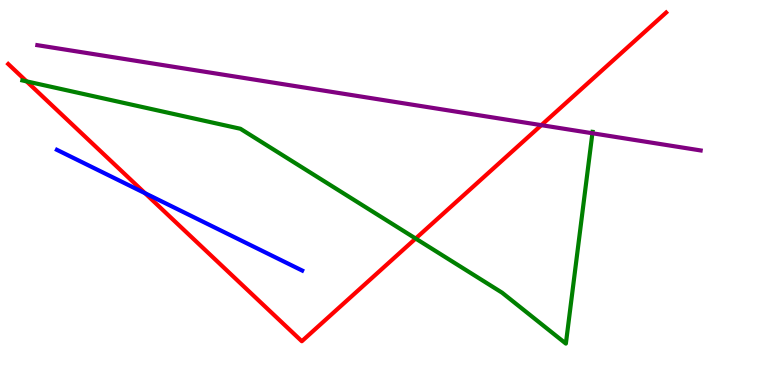[{'lines': ['blue', 'red'], 'intersections': [{'x': 1.87, 'y': 4.98}]}, {'lines': ['green', 'red'], 'intersections': [{'x': 0.343, 'y': 7.89}, {'x': 5.36, 'y': 3.8}]}, {'lines': ['purple', 'red'], 'intersections': [{'x': 6.98, 'y': 6.75}]}, {'lines': ['blue', 'green'], 'intersections': []}, {'lines': ['blue', 'purple'], 'intersections': []}, {'lines': ['green', 'purple'], 'intersections': [{'x': 7.64, 'y': 6.54}]}]